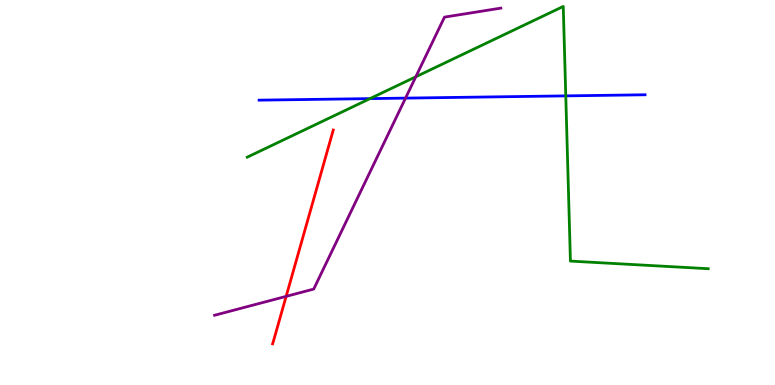[{'lines': ['blue', 'red'], 'intersections': []}, {'lines': ['green', 'red'], 'intersections': []}, {'lines': ['purple', 'red'], 'intersections': [{'x': 3.69, 'y': 2.3}]}, {'lines': ['blue', 'green'], 'intersections': [{'x': 4.77, 'y': 7.44}, {'x': 7.3, 'y': 7.51}]}, {'lines': ['blue', 'purple'], 'intersections': [{'x': 5.23, 'y': 7.45}]}, {'lines': ['green', 'purple'], 'intersections': [{'x': 5.37, 'y': 8.01}]}]